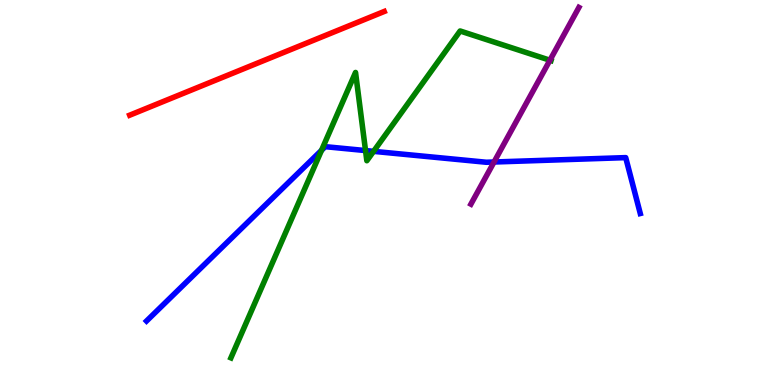[{'lines': ['blue', 'red'], 'intersections': []}, {'lines': ['green', 'red'], 'intersections': []}, {'lines': ['purple', 'red'], 'intersections': []}, {'lines': ['blue', 'green'], 'intersections': [{'x': 4.15, 'y': 6.1}, {'x': 4.72, 'y': 6.09}, {'x': 4.82, 'y': 6.07}]}, {'lines': ['blue', 'purple'], 'intersections': [{'x': 6.37, 'y': 5.79}]}, {'lines': ['green', 'purple'], 'intersections': [{'x': 7.1, 'y': 8.44}]}]